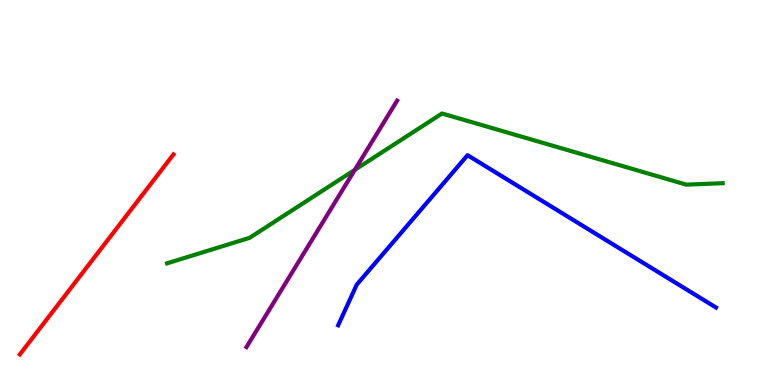[{'lines': ['blue', 'red'], 'intersections': []}, {'lines': ['green', 'red'], 'intersections': []}, {'lines': ['purple', 'red'], 'intersections': []}, {'lines': ['blue', 'green'], 'intersections': []}, {'lines': ['blue', 'purple'], 'intersections': []}, {'lines': ['green', 'purple'], 'intersections': [{'x': 4.58, 'y': 5.59}]}]